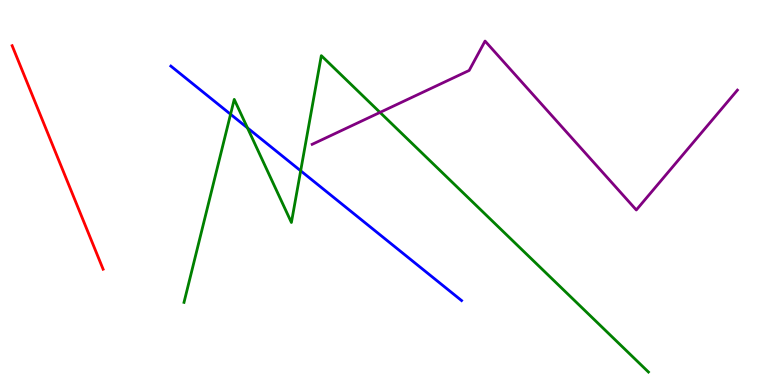[{'lines': ['blue', 'red'], 'intersections': []}, {'lines': ['green', 'red'], 'intersections': []}, {'lines': ['purple', 'red'], 'intersections': []}, {'lines': ['blue', 'green'], 'intersections': [{'x': 2.98, 'y': 7.03}, {'x': 3.19, 'y': 6.68}, {'x': 3.88, 'y': 5.56}]}, {'lines': ['blue', 'purple'], 'intersections': []}, {'lines': ['green', 'purple'], 'intersections': [{'x': 4.9, 'y': 7.08}]}]